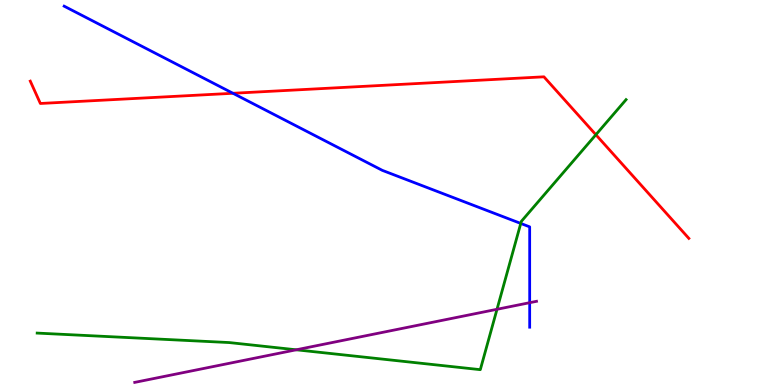[{'lines': ['blue', 'red'], 'intersections': [{'x': 3.01, 'y': 7.58}]}, {'lines': ['green', 'red'], 'intersections': [{'x': 7.69, 'y': 6.5}]}, {'lines': ['purple', 'red'], 'intersections': []}, {'lines': ['blue', 'green'], 'intersections': [{'x': 6.72, 'y': 4.2}]}, {'lines': ['blue', 'purple'], 'intersections': [{'x': 6.83, 'y': 2.14}]}, {'lines': ['green', 'purple'], 'intersections': [{'x': 3.82, 'y': 0.914}, {'x': 6.41, 'y': 1.97}]}]